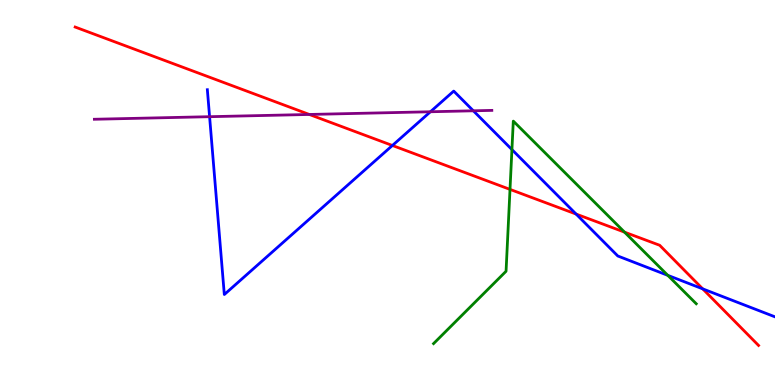[{'lines': ['blue', 'red'], 'intersections': [{'x': 5.06, 'y': 6.22}, {'x': 7.43, 'y': 4.44}, {'x': 9.07, 'y': 2.5}]}, {'lines': ['green', 'red'], 'intersections': [{'x': 6.58, 'y': 5.08}, {'x': 8.06, 'y': 3.97}]}, {'lines': ['purple', 'red'], 'intersections': [{'x': 3.99, 'y': 7.03}]}, {'lines': ['blue', 'green'], 'intersections': [{'x': 6.61, 'y': 6.11}, {'x': 8.62, 'y': 2.85}]}, {'lines': ['blue', 'purple'], 'intersections': [{'x': 2.7, 'y': 6.97}, {'x': 5.55, 'y': 7.1}, {'x': 6.11, 'y': 7.12}]}, {'lines': ['green', 'purple'], 'intersections': []}]